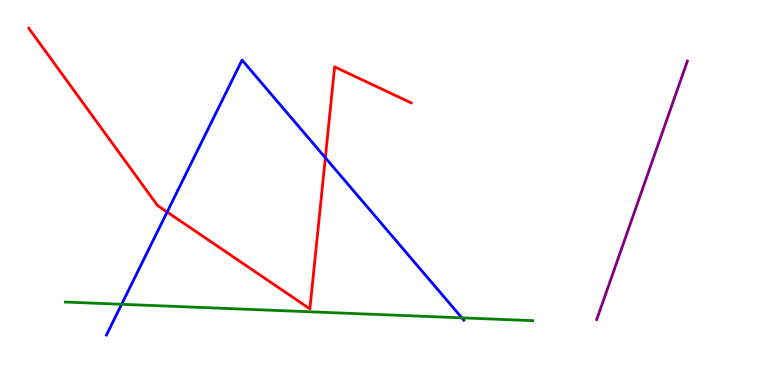[{'lines': ['blue', 'red'], 'intersections': [{'x': 2.16, 'y': 4.49}, {'x': 4.2, 'y': 5.9}]}, {'lines': ['green', 'red'], 'intersections': []}, {'lines': ['purple', 'red'], 'intersections': []}, {'lines': ['blue', 'green'], 'intersections': [{'x': 1.57, 'y': 2.1}, {'x': 5.96, 'y': 1.74}]}, {'lines': ['blue', 'purple'], 'intersections': []}, {'lines': ['green', 'purple'], 'intersections': []}]